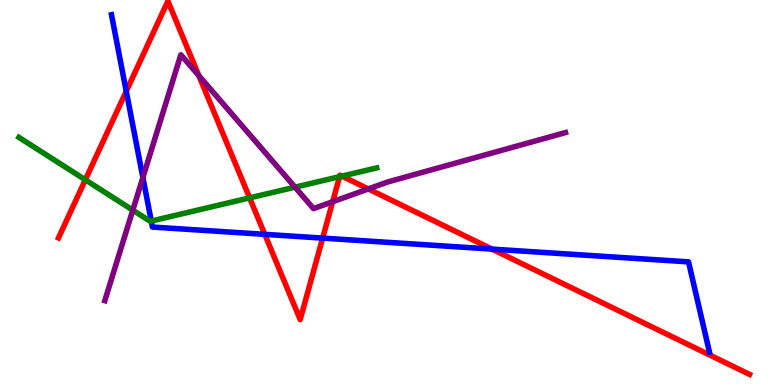[{'lines': ['blue', 'red'], 'intersections': [{'x': 1.63, 'y': 7.63}, {'x': 3.42, 'y': 3.91}, {'x': 4.16, 'y': 3.82}, {'x': 6.35, 'y': 3.53}]}, {'lines': ['green', 'red'], 'intersections': [{'x': 1.1, 'y': 5.33}, {'x': 3.22, 'y': 4.86}, {'x': 4.38, 'y': 5.41}, {'x': 4.41, 'y': 5.43}]}, {'lines': ['purple', 'red'], 'intersections': [{'x': 2.57, 'y': 8.03}, {'x': 4.29, 'y': 4.76}, {'x': 4.75, 'y': 5.09}]}, {'lines': ['blue', 'green'], 'intersections': [{'x': 1.95, 'y': 4.26}]}, {'lines': ['blue', 'purple'], 'intersections': [{'x': 1.84, 'y': 5.39}]}, {'lines': ['green', 'purple'], 'intersections': [{'x': 1.71, 'y': 4.54}, {'x': 3.81, 'y': 5.14}]}]